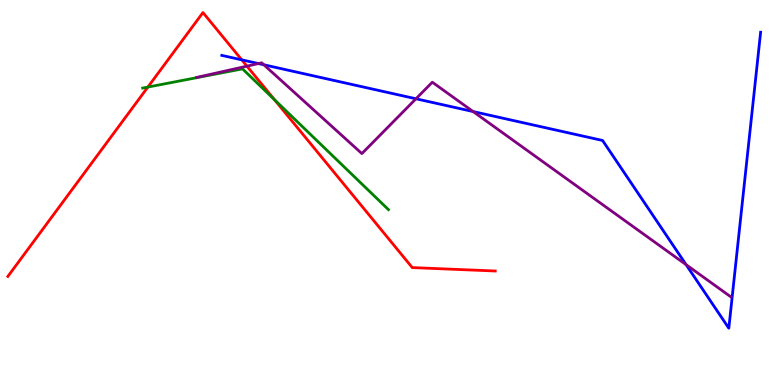[{'lines': ['blue', 'red'], 'intersections': [{'x': 3.12, 'y': 8.45}]}, {'lines': ['green', 'red'], 'intersections': [{'x': 1.91, 'y': 7.74}, {'x': 3.54, 'y': 7.41}]}, {'lines': ['purple', 'red'], 'intersections': [{'x': 3.19, 'y': 8.28}]}, {'lines': ['blue', 'green'], 'intersections': []}, {'lines': ['blue', 'purple'], 'intersections': [{'x': 3.33, 'y': 8.35}, {'x': 3.4, 'y': 8.32}, {'x': 5.37, 'y': 7.43}, {'x': 6.1, 'y': 7.1}, {'x': 8.85, 'y': 3.13}]}, {'lines': ['green', 'purple'], 'intersections': []}]